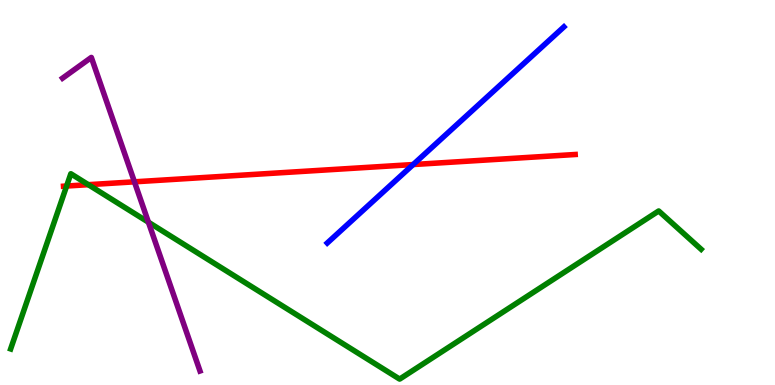[{'lines': ['blue', 'red'], 'intersections': [{'x': 5.33, 'y': 5.73}]}, {'lines': ['green', 'red'], 'intersections': [{'x': 0.86, 'y': 5.17}, {'x': 1.14, 'y': 5.2}]}, {'lines': ['purple', 'red'], 'intersections': [{'x': 1.73, 'y': 5.28}]}, {'lines': ['blue', 'green'], 'intersections': []}, {'lines': ['blue', 'purple'], 'intersections': []}, {'lines': ['green', 'purple'], 'intersections': [{'x': 1.92, 'y': 4.23}]}]